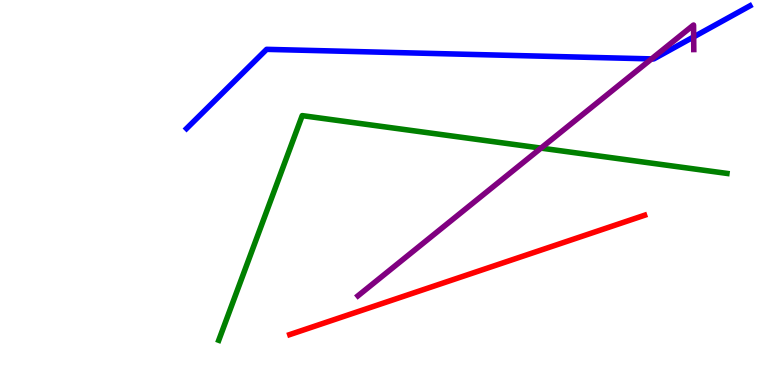[{'lines': ['blue', 'red'], 'intersections': []}, {'lines': ['green', 'red'], 'intersections': []}, {'lines': ['purple', 'red'], 'intersections': []}, {'lines': ['blue', 'green'], 'intersections': []}, {'lines': ['blue', 'purple'], 'intersections': [{'x': 8.41, 'y': 8.47}, {'x': 8.95, 'y': 9.04}]}, {'lines': ['green', 'purple'], 'intersections': [{'x': 6.98, 'y': 6.15}]}]